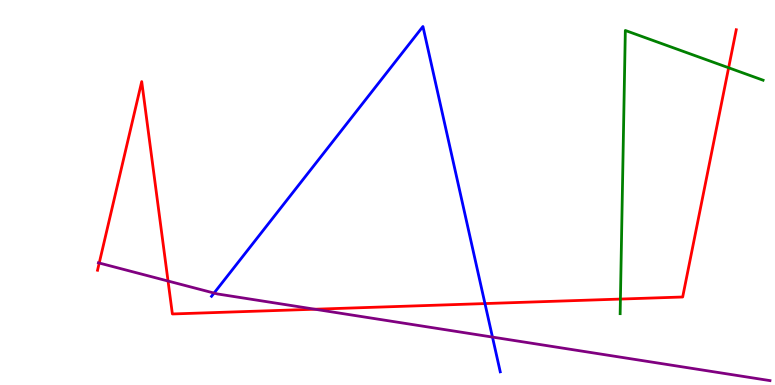[{'lines': ['blue', 'red'], 'intersections': [{'x': 6.26, 'y': 2.12}]}, {'lines': ['green', 'red'], 'intersections': [{'x': 8.01, 'y': 2.23}, {'x': 9.4, 'y': 8.24}]}, {'lines': ['purple', 'red'], 'intersections': [{'x': 1.28, 'y': 3.17}, {'x': 2.17, 'y': 2.7}, {'x': 4.06, 'y': 1.97}]}, {'lines': ['blue', 'green'], 'intersections': []}, {'lines': ['blue', 'purple'], 'intersections': [{'x': 2.76, 'y': 2.39}, {'x': 6.35, 'y': 1.24}]}, {'lines': ['green', 'purple'], 'intersections': []}]